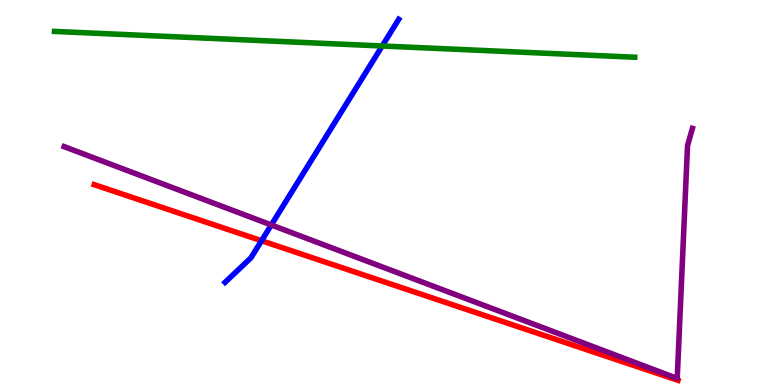[{'lines': ['blue', 'red'], 'intersections': [{'x': 3.37, 'y': 3.75}]}, {'lines': ['green', 'red'], 'intersections': []}, {'lines': ['purple', 'red'], 'intersections': []}, {'lines': ['blue', 'green'], 'intersections': [{'x': 4.93, 'y': 8.81}]}, {'lines': ['blue', 'purple'], 'intersections': [{'x': 3.5, 'y': 4.16}]}, {'lines': ['green', 'purple'], 'intersections': []}]